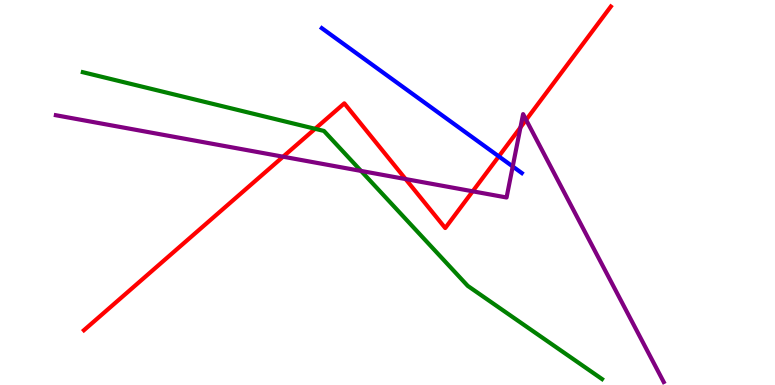[{'lines': ['blue', 'red'], 'intersections': [{'x': 6.44, 'y': 5.94}]}, {'lines': ['green', 'red'], 'intersections': [{'x': 4.07, 'y': 6.65}]}, {'lines': ['purple', 'red'], 'intersections': [{'x': 3.65, 'y': 5.93}, {'x': 5.23, 'y': 5.35}, {'x': 6.1, 'y': 5.03}, {'x': 6.72, 'y': 6.69}, {'x': 6.79, 'y': 6.89}]}, {'lines': ['blue', 'green'], 'intersections': []}, {'lines': ['blue', 'purple'], 'intersections': [{'x': 6.62, 'y': 5.68}]}, {'lines': ['green', 'purple'], 'intersections': [{'x': 4.66, 'y': 5.56}]}]